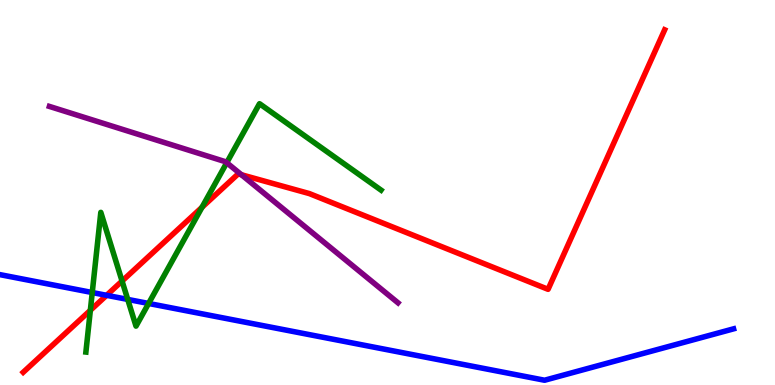[{'lines': ['blue', 'red'], 'intersections': [{'x': 1.38, 'y': 2.33}]}, {'lines': ['green', 'red'], 'intersections': [{'x': 1.17, 'y': 1.94}, {'x': 1.57, 'y': 2.7}, {'x': 2.61, 'y': 4.62}]}, {'lines': ['purple', 'red'], 'intersections': [{'x': 3.12, 'y': 5.46}]}, {'lines': ['blue', 'green'], 'intersections': [{'x': 1.19, 'y': 2.4}, {'x': 1.65, 'y': 2.22}, {'x': 1.92, 'y': 2.12}]}, {'lines': ['blue', 'purple'], 'intersections': []}, {'lines': ['green', 'purple'], 'intersections': [{'x': 2.93, 'y': 5.77}]}]